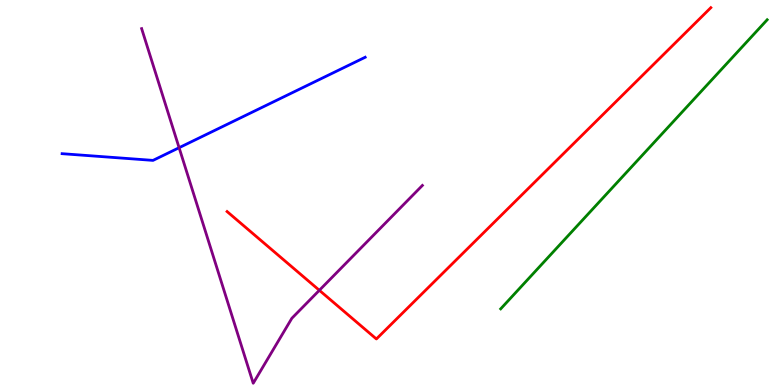[{'lines': ['blue', 'red'], 'intersections': []}, {'lines': ['green', 'red'], 'intersections': []}, {'lines': ['purple', 'red'], 'intersections': [{'x': 4.12, 'y': 2.46}]}, {'lines': ['blue', 'green'], 'intersections': []}, {'lines': ['blue', 'purple'], 'intersections': [{'x': 2.31, 'y': 6.16}]}, {'lines': ['green', 'purple'], 'intersections': []}]